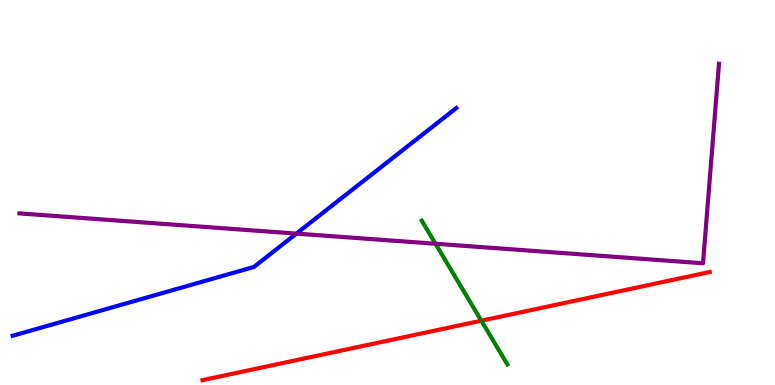[{'lines': ['blue', 'red'], 'intersections': []}, {'lines': ['green', 'red'], 'intersections': [{'x': 6.21, 'y': 1.67}]}, {'lines': ['purple', 'red'], 'intersections': []}, {'lines': ['blue', 'green'], 'intersections': []}, {'lines': ['blue', 'purple'], 'intersections': [{'x': 3.82, 'y': 3.93}]}, {'lines': ['green', 'purple'], 'intersections': [{'x': 5.62, 'y': 3.67}]}]